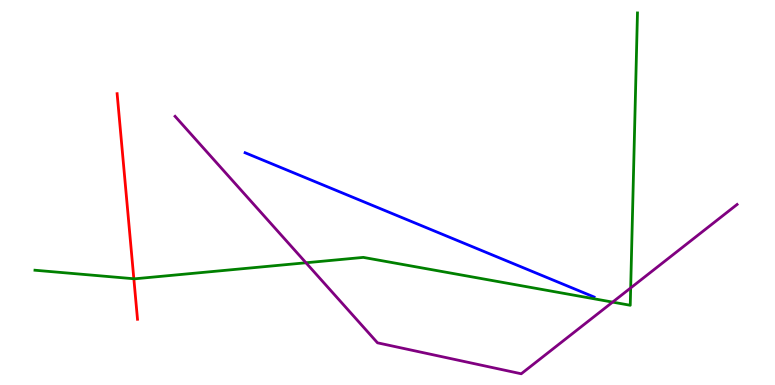[{'lines': ['blue', 'red'], 'intersections': []}, {'lines': ['green', 'red'], 'intersections': [{'x': 1.73, 'y': 2.76}]}, {'lines': ['purple', 'red'], 'intersections': []}, {'lines': ['blue', 'green'], 'intersections': []}, {'lines': ['blue', 'purple'], 'intersections': []}, {'lines': ['green', 'purple'], 'intersections': [{'x': 3.95, 'y': 3.17}, {'x': 7.9, 'y': 2.15}, {'x': 8.14, 'y': 2.52}]}]